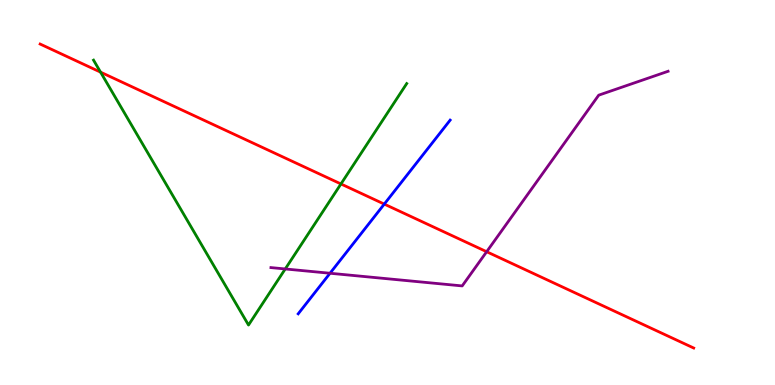[{'lines': ['blue', 'red'], 'intersections': [{'x': 4.96, 'y': 4.7}]}, {'lines': ['green', 'red'], 'intersections': [{'x': 1.3, 'y': 8.13}, {'x': 4.4, 'y': 5.22}]}, {'lines': ['purple', 'red'], 'intersections': [{'x': 6.28, 'y': 3.46}]}, {'lines': ['blue', 'green'], 'intersections': []}, {'lines': ['blue', 'purple'], 'intersections': [{'x': 4.26, 'y': 2.9}]}, {'lines': ['green', 'purple'], 'intersections': [{'x': 3.68, 'y': 3.01}]}]